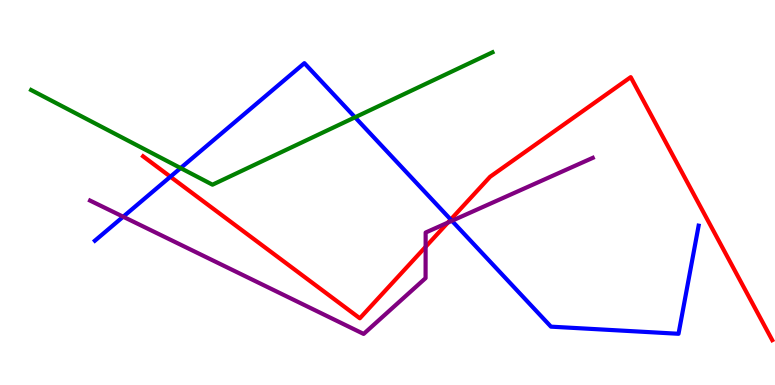[{'lines': ['blue', 'red'], 'intersections': [{'x': 2.2, 'y': 5.41}, {'x': 5.82, 'y': 4.3}]}, {'lines': ['green', 'red'], 'intersections': []}, {'lines': ['purple', 'red'], 'intersections': [{'x': 5.49, 'y': 3.59}, {'x': 5.78, 'y': 4.22}]}, {'lines': ['blue', 'green'], 'intersections': [{'x': 2.33, 'y': 5.63}, {'x': 4.58, 'y': 6.95}]}, {'lines': ['blue', 'purple'], 'intersections': [{'x': 1.59, 'y': 4.37}, {'x': 5.83, 'y': 4.26}]}, {'lines': ['green', 'purple'], 'intersections': []}]